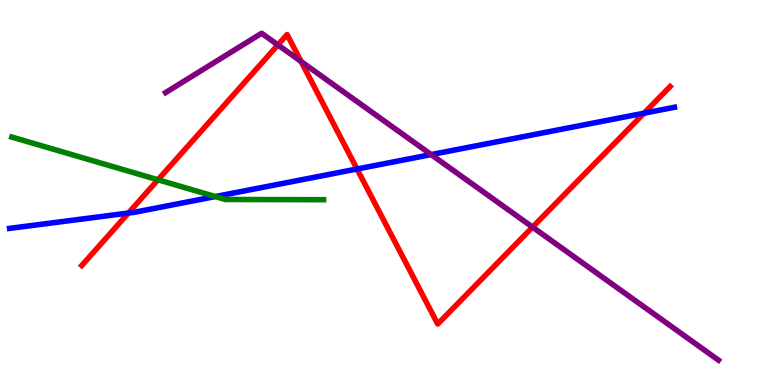[{'lines': ['blue', 'red'], 'intersections': [{'x': 1.66, 'y': 4.47}, {'x': 4.61, 'y': 5.61}, {'x': 8.31, 'y': 7.06}]}, {'lines': ['green', 'red'], 'intersections': [{'x': 2.04, 'y': 5.33}]}, {'lines': ['purple', 'red'], 'intersections': [{'x': 3.59, 'y': 8.83}, {'x': 3.89, 'y': 8.4}, {'x': 6.87, 'y': 4.1}]}, {'lines': ['blue', 'green'], 'intersections': [{'x': 2.78, 'y': 4.89}]}, {'lines': ['blue', 'purple'], 'intersections': [{'x': 5.56, 'y': 5.98}]}, {'lines': ['green', 'purple'], 'intersections': []}]